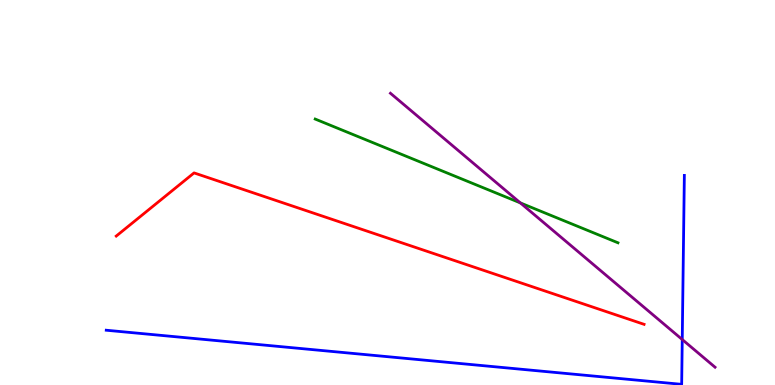[{'lines': ['blue', 'red'], 'intersections': []}, {'lines': ['green', 'red'], 'intersections': []}, {'lines': ['purple', 'red'], 'intersections': []}, {'lines': ['blue', 'green'], 'intersections': []}, {'lines': ['blue', 'purple'], 'intersections': [{'x': 8.8, 'y': 1.18}]}, {'lines': ['green', 'purple'], 'intersections': [{'x': 6.71, 'y': 4.73}]}]